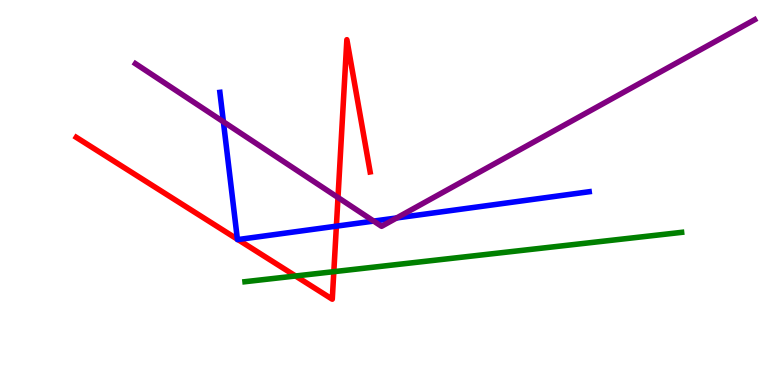[{'lines': ['blue', 'red'], 'intersections': [{'x': 3.06, 'y': 3.79}, {'x': 3.07, 'y': 3.78}, {'x': 4.34, 'y': 4.13}]}, {'lines': ['green', 'red'], 'intersections': [{'x': 3.81, 'y': 2.83}, {'x': 4.31, 'y': 2.94}]}, {'lines': ['purple', 'red'], 'intersections': [{'x': 4.36, 'y': 4.87}]}, {'lines': ['blue', 'green'], 'intersections': []}, {'lines': ['blue', 'purple'], 'intersections': [{'x': 2.88, 'y': 6.84}, {'x': 4.82, 'y': 4.26}, {'x': 5.12, 'y': 4.34}]}, {'lines': ['green', 'purple'], 'intersections': []}]